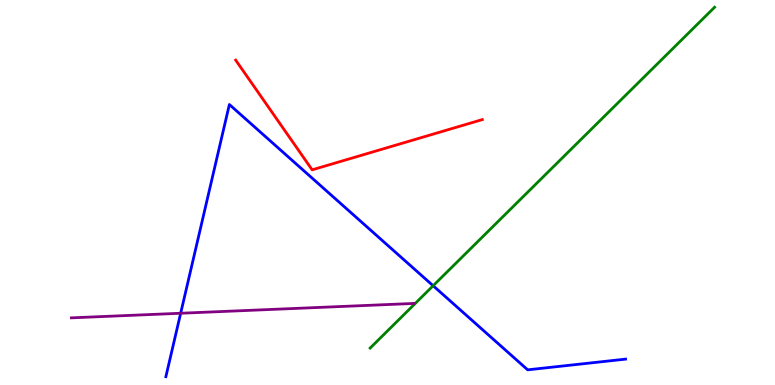[{'lines': ['blue', 'red'], 'intersections': []}, {'lines': ['green', 'red'], 'intersections': []}, {'lines': ['purple', 'red'], 'intersections': []}, {'lines': ['blue', 'green'], 'intersections': [{'x': 5.59, 'y': 2.58}]}, {'lines': ['blue', 'purple'], 'intersections': [{'x': 2.33, 'y': 1.86}]}, {'lines': ['green', 'purple'], 'intersections': []}]